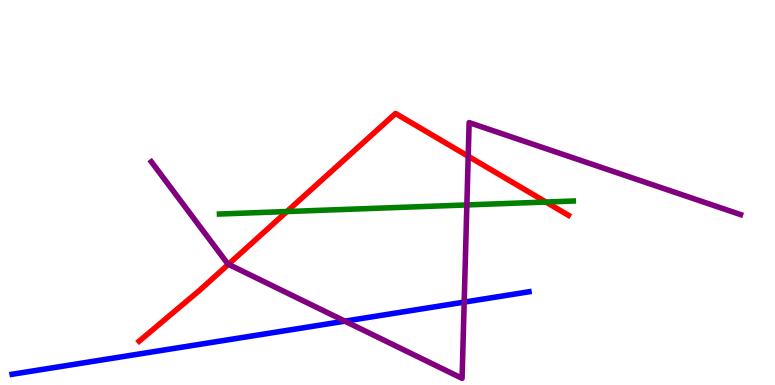[{'lines': ['blue', 'red'], 'intersections': []}, {'lines': ['green', 'red'], 'intersections': [{'x': 3.7, 'y': 4.51}, {'x': 7.04, 'y': 4.75}]}, {'lines': ['purple', 'red'], 'intersections': [{'x': 2.95, 'y': 3.13}, {'x': 6.04, 'y': 5.94}]}, {'lines': ['blue', 'green'], 'intersections': []}, {'lines': ['blue', 'purple'], 'intersections': [{'x': 4.45, 'y': 1.66}, {'x': 5.99, 'y': 2.15}]}, {'lines': ['green', 'purple'], 'intersections': [{'x': 6.02, 'y': 4.68}]}]